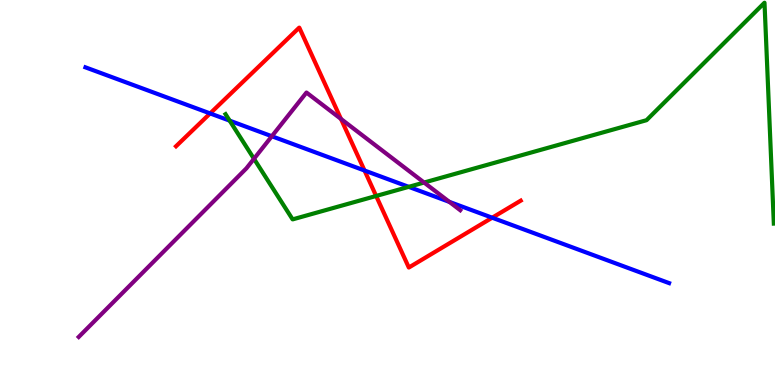[{'lines': ['blue', 'red'], 'intersections': [{'x': 2.71, 'y': 7.05}, {'x': 4.7, 'y': 5.57}, {'x': 6.35, 'y': 4.35}]}, {'lines': ['green', 'red'], 'intersections': [{'x': 4.85, 'y': 4.91}]}, {'lines': ['purple', 'red'], 'intersections': [{'x': 4.4, 'y': 6.91}]}, {'lines': ['blue', 'green'], 'intersections': [{'x': 2.96, 'y': 6.87}, {'x': 5.27, 'y': 5.15}]}, {'lines': ['blue', 'purple'], 'intersections': [{'x': 3.51, 'y': 6.46}, {'x': 5.8, 'y': 4.76}]}, {'lines': ['green', 'purple'], 'intersections': [{'x': 3.28, 'y': 5.88}, {'x': 5.47, 'y': 5.26}]}]